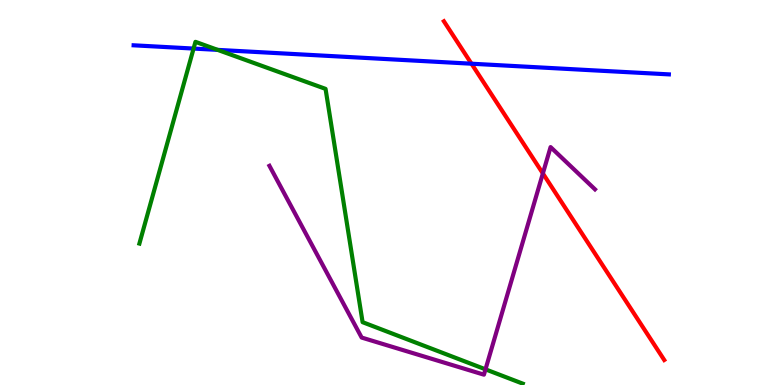[{'lines': ['blue', 'red'], 'intersections': [{'x': 6.08, 'y': 8.35}]}, {'lines': ['green', 'red'], 'intersections': []}, {'lines': ['purple', 'red'], 'intersections': [{'x': 7.0, 'y': 5.5}]}, {'lines': ['blue', 'green'], 'intersections': [{'x': 2.5, 'y': 8.74}, {'x': 2.81, 'y': 8.7}]}, {'lines': ['blue', 'purple'], 'intersections': []}, {'lines': ['green', 'purple'], 'intersections': [{'x': 6.26, 'y': 0.407}]}]